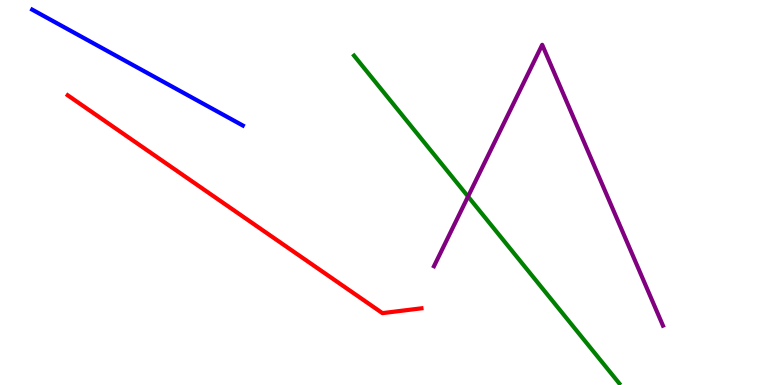[{'lines': ['blue', 'red'], 'intersections': []}, {'lines': ['green', 'red'], 'intersections': []}, {'lines': ['purple', 'red'], 'intersections': []}, {'lines': ['blue', 'green'], 'intersections': []}, {'lines': ['blue', 'purple'], 'intersections': []}, {'lines': ['green', 'purple'], 'intersections': [{'x': 6.04, 'y': 4.9}]}]